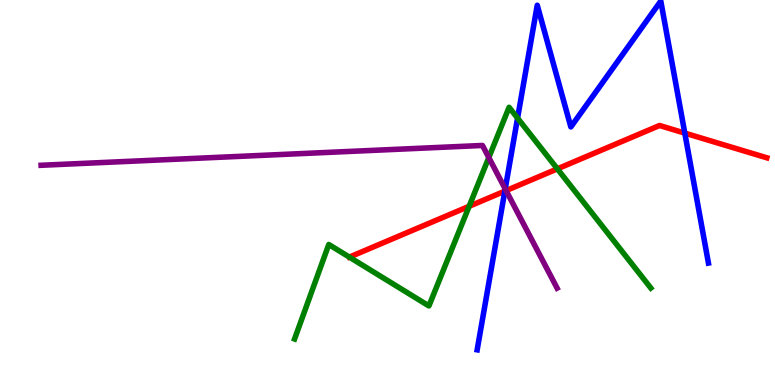[{'lines': ['blue', 'red'], 'intersections': [{'x': 6.51, 'y': 5.04}, {'x': 8.84, 'y': 6.54}]}, {'lines': ['green', 'red'], 'intersections': [{'x': 6.05, 'y': 4.64}, {'x': 7.19, 'y': 5.61}]}, {'lines': ['purple', 'red'], 'intersections': [{'x': 6.53, 'y': 5.05}]}, {'lines': ['blue', 'green'], 'intersections': [{'x': 6.68, 'y': 6.93}]}, {'lines': ['blue', 'purple'], 'intersections': [{'x': 6.52, 'y': 5.09}]}, {'lines': ['green', 'purple'], 'intersections': [{'x': 6.31, 'y': 5.91}]}]